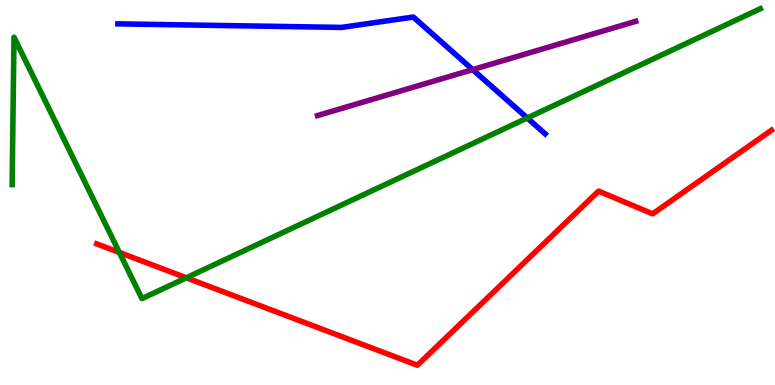[{'lines': ['blue', 'red'], 'intersections': []}, {'lines': ['green', 'red'], 'intersections': [{'x': 1.54, 'y': 3.44}, {'x': 2.4, 'y': 2.78}]}, {'lines': ['purple', 'red'], 'intersections': []}, {'lines': ['blue', 'green'], 'intersections': [{'x': 6.8, 'y': 6.94}]}, {'lines': ['blue', 'purple'], 'intersections': [{'x': 6.1, 'y': 8.19}]}, {'lines': ['green', 'purple'], 'intersections': []}]